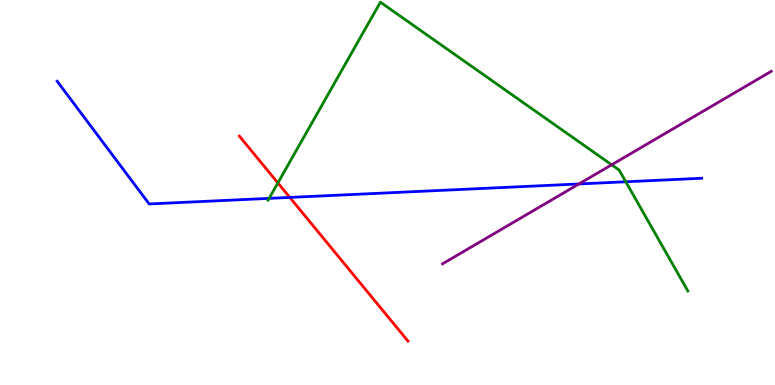[{'lines': ['blue', 'red'], 'intersections': [{'x': 3.74, 'y': 4.87}]}, {'lines': ['green', 'red'], 'intersections': [{'x': 3.59, 'y': 5.25}]}, {'lines': ['purple', 'red'], 'intersections': []}, {'lines': ['blue', 'green'], 'intersections': [{'x': 3.47, 'y': 4.85}, {'x': 8.07, 'y': 5.28}]}, {'lines': ['blue', 'purple'], 'intersections': [{'x': 7.47, 'y': 5.22}]}, {'lines': ['green', 'purple'], 'intersections': [{'x': 7.89, 'y': 5.72}]}]